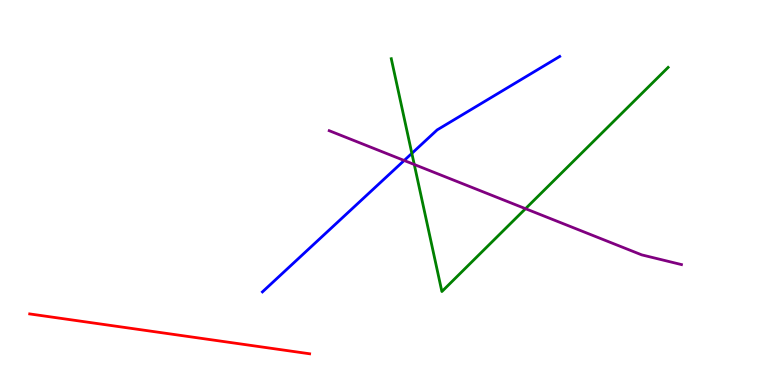[{'lines': ['blue', 'red'], 'intersections': []}, {'lines': ['green', 'red'], 'intersections': []}, {'lines': ['purple', 'red'], 'intersections': []}, {'lines': ['blue', 'green'], 'intersections': [{'x': 5.31, 'y': 6.02}]}, {'lines': ['blue', 'purple'], 'intersections': [{'x': 5.22, 'y': 5.83}]}, {'lines': ['green', 'purple'], 'intersections': [{'x': 5.35, 'y': 5.73}, {'x': 6.78, 'y': 4.58}]}]